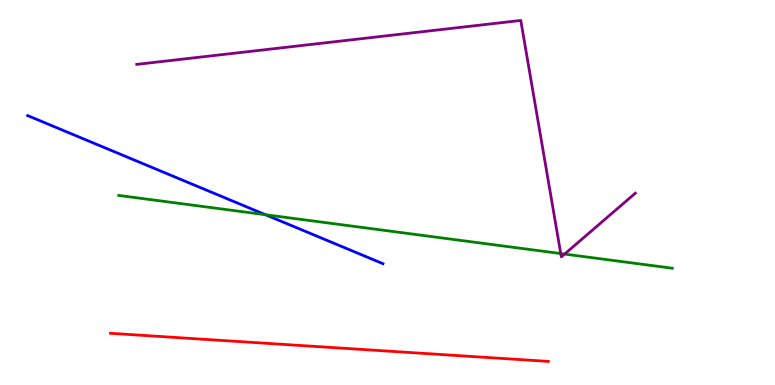[{'lines': ['blue', 'red'], 'intersections': []}, {'lines': ['green', 'red'], 'intersections': []}, {'lines': ['purple', 'red'], 'intersections': []}, {'lines': ['blue', 'green'], 'intersections': [{'x': 3.43, 'y': 4.42}]}, {'lines': ['blue', 'purple'], 'intersections': []}, {'lines': ['green', 'purple'], 'intersections': [{'x': 7.24, 'y': 3.41}, {'x': 7.29, 'y': 3.4}]}]